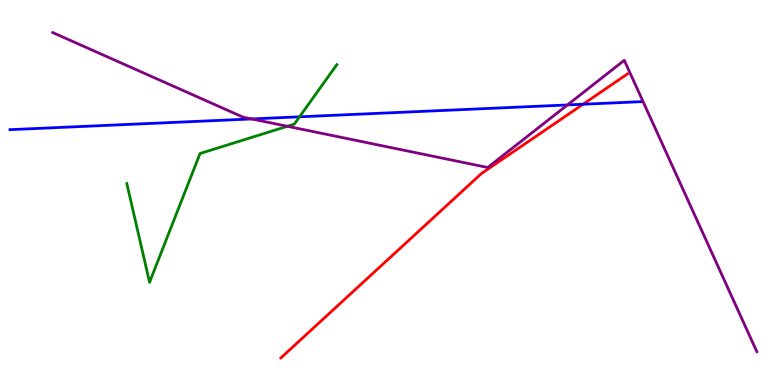[{'lines': ['blue', 'red'], 'intersections': [{'x': 7.52, 'y': 7.29}]}, {'lines': ['green', 'red'], 'intersections': []}, {'lines': ['purple', 'red'], 'intersections': []}, {'lines': ['blue', 'green'], 'intersections': [{'x': 3.86, 'y': 6.97}]}, {'lines': ['blue', 'purple'], 'intersections': [{'x': 3.25, 'y': 6.91}, {'x': 7.32, 'y': 7.27}]}, {'lines': ['green', 'purple'], 'intersections': [{'x': 3.71, 'y': 6.72}]}]